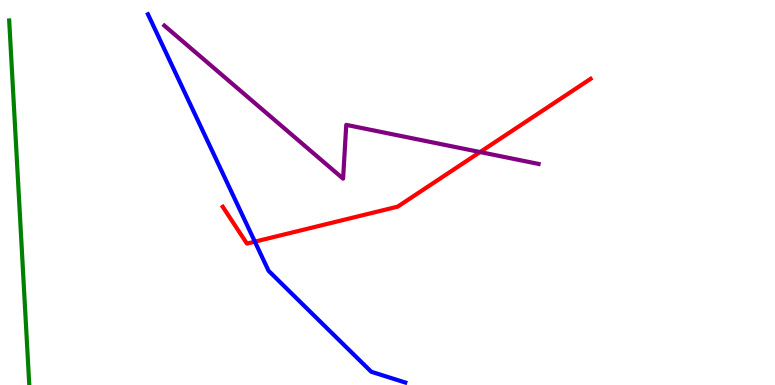[{'lines': ['blue', 'red'], 'intersections': [{'x': 3.29, 'y': 3.72}]}, {'lines': ['green', 'red'], 'intersections': []}, {'lines': ['purple', 'red'], 'intersections': [{'x': 6.19, 'y': 6.05}]}, {'lines': ['blue', 'green'], 'intersections': []}, {'lines': ['blue', 'purple'], 'intersections': []}, {'lines': ['green', 'purple'], 'intersections': []}]